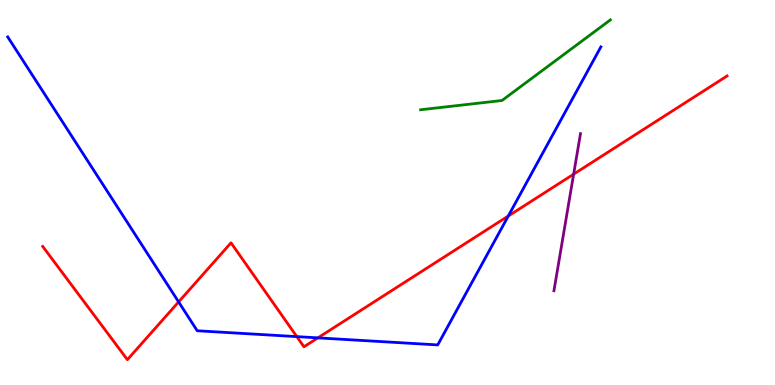[{'lines': ['blue', 'red'], 'intersections': [{'x': 2.3, 'y': 2.16}, {'x': 3.83, 'y': 1.26}, {'x': 4.1, 'y': 1.22}, {'x': 6.56, 'y': 4.39}]}, {'lines': ['green', 'red'], 'intersections': []}, {'lines': ['purple', 'red'], 'intersections': [{'x': 7.4, 'y': 5.48}]}, {'lines': ['blue', 'green'], 'intersections': []}, {'lines': ['blue', 'purple'], 'intersections': []}, {'lines': ['green', 'purple'], 'intersections': []}]